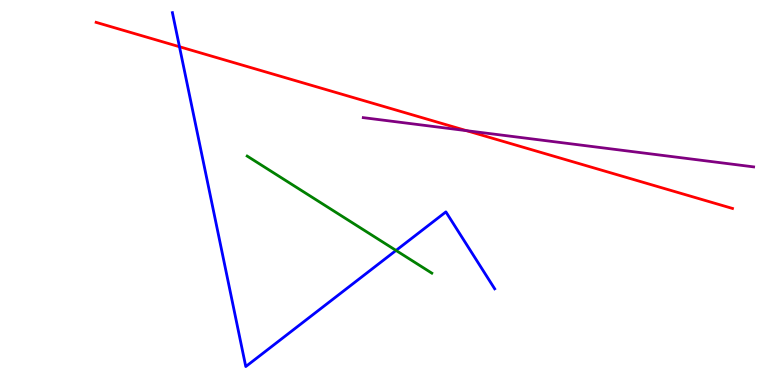[{'lines': ['blue', 'red'], 'intersections': [{'x': 2.32, 'y': 8.79}]}, {'lines': ['green', 'red'], 'intersections': []}, {'lines': ['purple', 'red'], 'intersections': [{'x': 6.02, 'y': 6.61}]}, {'lines': ['blue', 'green'], 'intersections': [{'x': 5.11, 'y': 3.49}]}, {'lines': ['blue', 'purple'], 'intersections': []}, {'lines': ['green', 'purple'], 'intersections': []}]